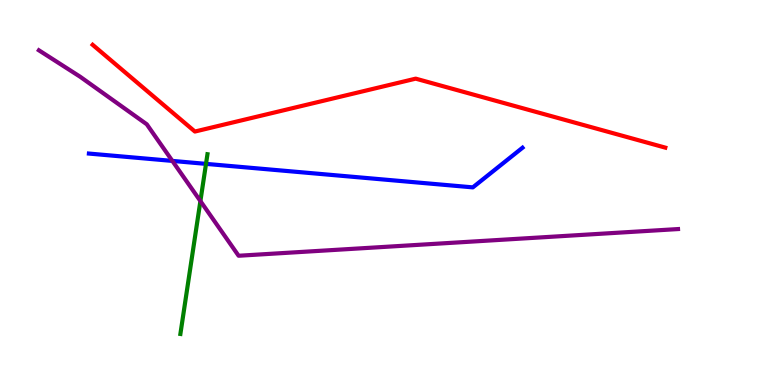[{'lines': ['blue', 'red'], 'intersections': []}, {'lines': ['green', 'red'], 'intersections': []}, {'lines': ['purple', 'red'], 'intersections': []}, {'lines': ['blue', 'green'], 'intersections': [{'x': 2.66, 'y': 5.74}]}, {'lines': ['blue', 'purple'], 'intersections': [{'x': 2.22, 'y': 5.82}]}, {'lines': ['green', 'purple'], 'intersections': [{'x': 2.59, 'y': 4.78}]}]